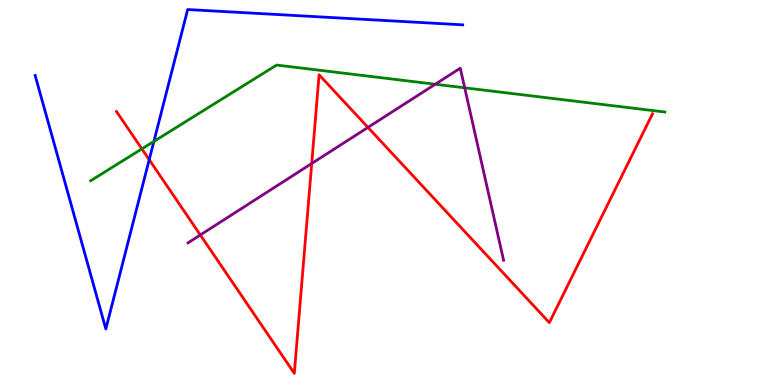[{'lines': ['blue', 'red'], 'intersections': [{'x': 1.93, 'y': 5.85}]}, {'lines': ['green', 'red'], 'intersections': [{'x': 1.83, 'y': 6.13}]}, {'lines': ['purple', 'red'], 'intersections': [{'x': 2.58, 'y': 3.9}, {'x': 4.02, 'y': 5.75}, {'x': 4.75, 'y': 6.69}]}, {'lines': ['blue', 'green'], 'intersections': [{'x': 1.99, 'y': 6.33}]}, {'lines': ['blue', 'purple'], 'intersections': []}, {'lines': ['green', 'purple'], 'intersections': [{'x': 5.62, 'y': 7.81}, {'x': 6.0, 'y': 7.72}]}]